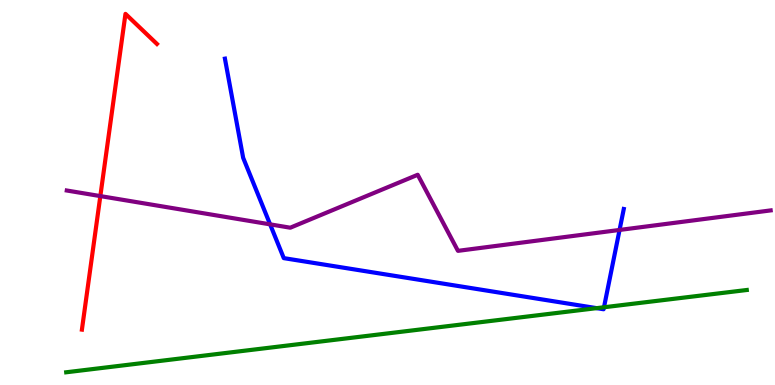[{'lines': ['blue', 'red'], 'intersections': []}, {'lines': ['green', 'red'], 'intersections': []}, {'lines': ['purple', 'red'], 'intersections': [{'x': 1.29, 'y': 4.91}]}, {'lines': ['blue', 'green'], 'intersections': [{'x': 7.7, 'y': 2.0}, {'x': 7.79, 'y': 2.02}]}, {'lines': ['blue', 'purple'], 'intersections': [{'x': 3.49, 'y': 4.17}, {'x': 7.99, 'y': 4.03}]}, {'lines': ['green', 'purple'], 'intersections': []}]